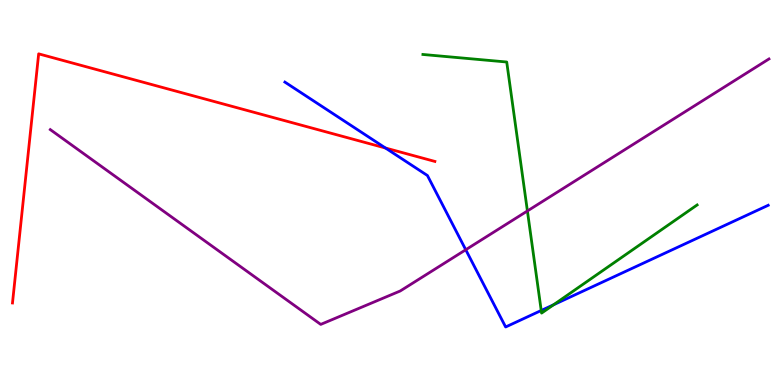[{'lines': ['blue', 'red'], 'intersections': [{'x': 4.97, 'y': 6.16}]}, {'lines': ['green', 'red'], 'intersections': []}, {'lines': ['purple', 'red'], 'intersections': []}, {'lines': ['blue', 'green'], 'intersections': [{'x': 6.98, 'y': 1.94}, {'x': 7.14, 'y': 2.08}]}, {'lines': ['blue', 'purple'], 'intersections': [{'x': 6.01, 'y': 3.51}]}, {'lines': ['green', 'purple'], 'intersections': [{'x': 6.81, 'y': 4.52}]}]